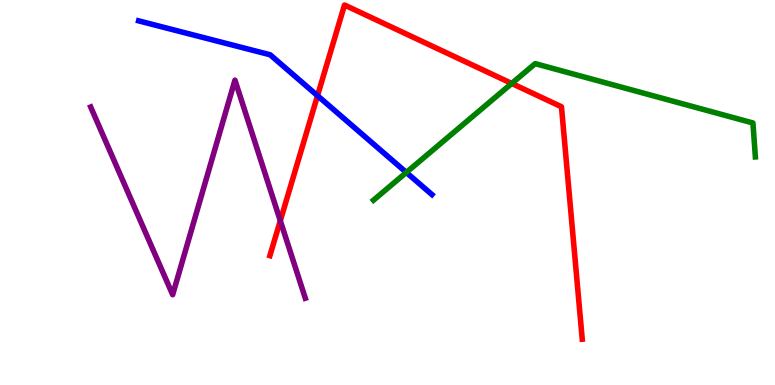[{'lines': ['blue', 'red'], 'intersections': [{'x': 4.1, 'y': 7.51}]}, {'lines': ['green', 'red'], 'intersections': [{'x': 6.6, 'y': 7.83}]}, {'lines': ['purple', 'red'], 'intersections': [{'x': 3.62, 'y': 4.27}]}, {'lines': ['blue', 'green'], 'intersections': [{'x': 5.24, 'y': 5.52}]}, {'lines': ['blue', 'purple'], 'intersections': []}, {'lines': ['green', 'purple'], 'intersections': []}]